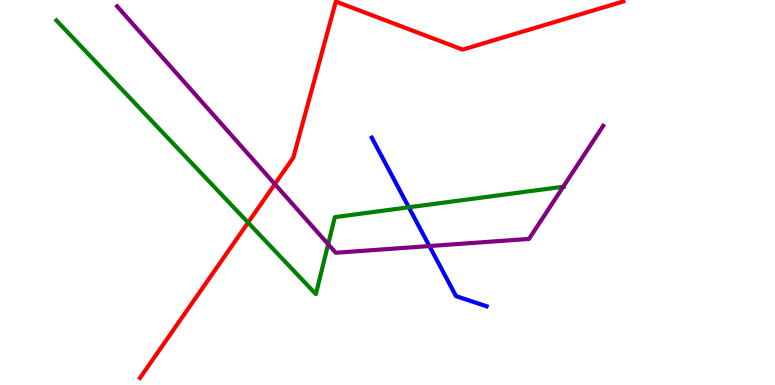[{'lines': ['blue', 'red'], 'intersections': []}, {'lines': ['green', 'red'], 'intersections': [{'x': 3.2, 'y': 4.22}]}, {'lines': ['purple', 'red'], 'intersections': [{'x': 3.55, 'y': 5.22}]}, {'lines': ['blue', 'green'], 'intersections': [{'x': 5.27, 'y': 4.62}]}, {'lines': ['blue', 'purple'], 'intersections': [{'x': 5.54, 'y': 3.61}]}, {'lines': ['green', 'purple'], 'intersections': [{'x': 4.23, 'y': 3.66}, {'x': 7.27, 'y': 5.15}]}]